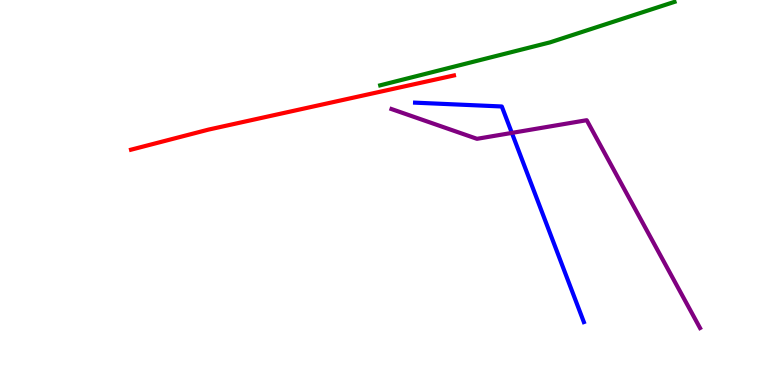[{'lines': ['blue', 'red'], 'intersections': []}, {'lines': ['green', 'red'], 'intersections': []}, {'lines': ['purple', 'red'], 'intersections': []}, {'lines': ['blue', 'green'], 'intersections': []}, {'lines': ['blue', 'purple'], 'intersections': [{'x': 6.6, 'y': 6.55}]}, {'lines': ['green', 'purple'], 'intersections': []}]